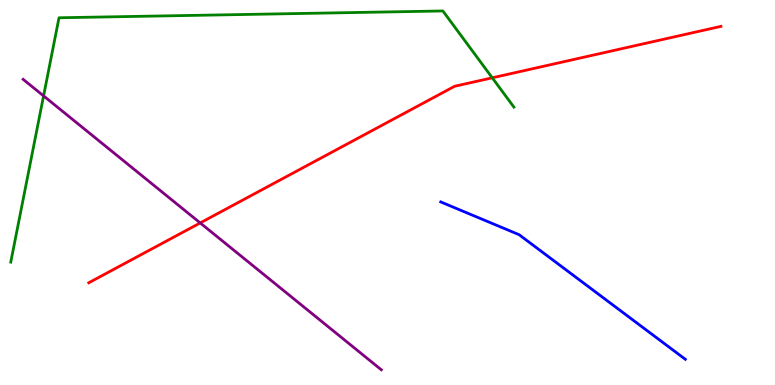[{'lines': ['blue', 'red'], 'intersections': []}, {'lines': ['green', 'red'], 'intersections': [{'x': 6.35, 'y': 7.98}]}, {'lines': ['purple', 'red'], 'intersections': [{'x': 2.58, 'y': 4.21}]}, {'lines': ['blue', 'green'], 'intersections': []}, {'lines': ['blue', 'purple'], 'intersections': []}, {'lines': ['green', 'purple'], 'intersections': [{'x': 0.562, 'y': 7.51}]}]